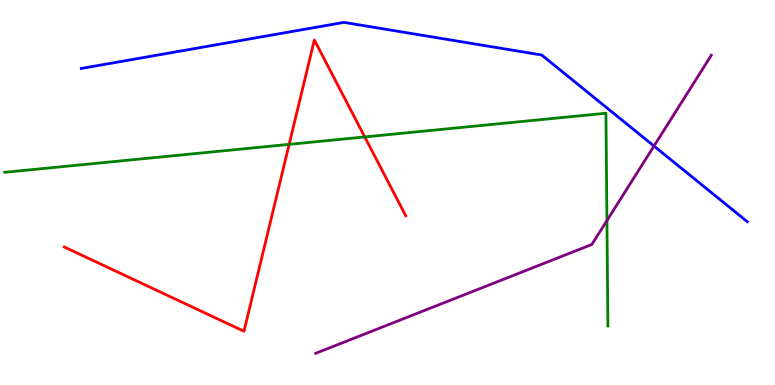[{'lines': ['blue', 'red'], 'intersections': []}, {'lines': ['green', 'red'], 'intersections': [{'x': 3.73, 'y': 6.25}, {'x': 4.71, 'y': 6.44}]}, {'lines': ['purple', 'red'], 'intersections': []}, {'lines': ['blue', 'green'], 'intersections': []}, {'lines': ['blue', 'purple'], 'intersections': [{'x': 8.44, 'y': 6.21}]}, {'lines': ['green', 'purple'], 'intersections': [{'x': 7.83, 'y': 4.27}]}]